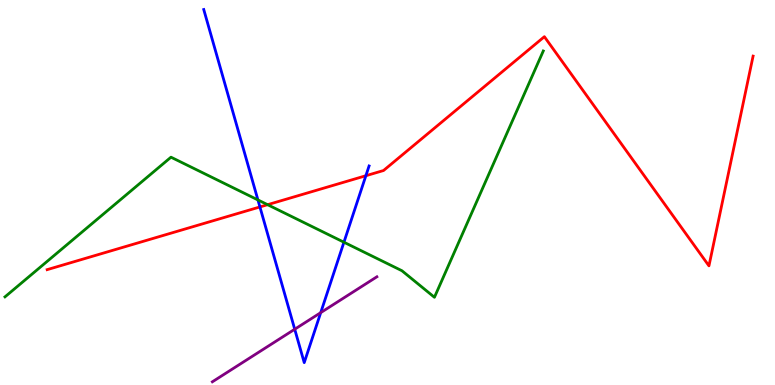[{'lines': ['blue', 'red'], 'intersections': [{'x': 3.35, 'y': 4.62}, {'x': 4.72, 'y': 5.44}]}, {'lines': ['green', 'red'], 'intersections': [{'x': 3.45, 'y': 4.68}]}, {'lines': ['purple', 'red'], 'intersections': []}, {'lines': ['blue', 'green'], 'intersections': [{'x': 3.33, 'y': 4.81}, {'x': 4.44, 'y': 3.71}]}, {'lines': ['blue', 'purple'], 'intersections': [{'x': 3.8, 'y': 1.45}, {'x': 4.14, 'y': 1.88}]}, {'lines': ['green', 'purple'], 'intersections': []}]